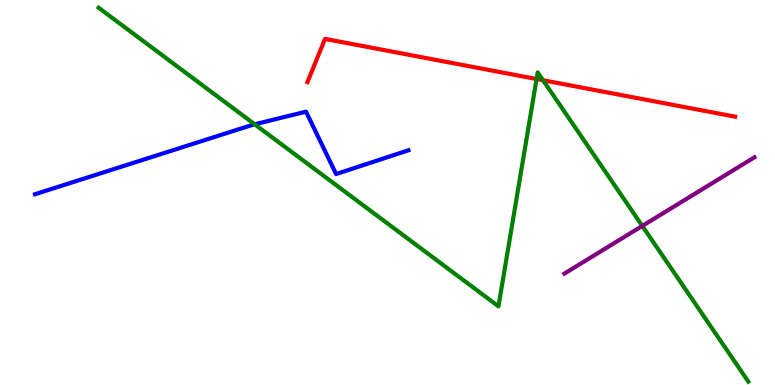[{'lines': ['blue', 'red'], 'intersections': []}, {'lines': ['green', 'red'], 'intersections': [{'x': 6.92, 'y': 7.95}, {'x': 7.01, 'y': 7.92}]}, {'lines': ['purple', 'red'], 'intersections': []}, {'lines': ['blue', 'green'], 'intersections': [{'x': 3.29, 'y': 6.77}]}, {'lines': ['blue', 'purple'], 'intersections': []}, {'lines': ['green', 'purple'], 'intersections': [{'x': 8.29, 'y': 4.13}]}]